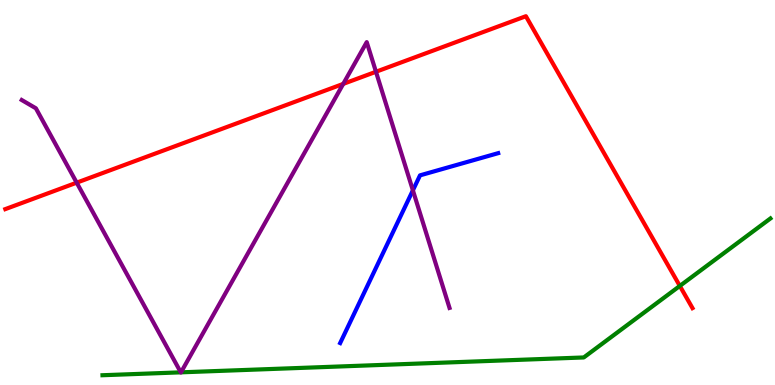[{'lines': ['blue', 'red'], 'intersections': []}, {'lines': ['green', 'red'], 'intersections': [{'x': 8.77, 'y': 2.57}]}, {'lines': ['purple', 'red'], 'intersections': [{'x': 0.99, 'y': 5.26}, {'x': 4.43, 'y': 7.82}, {'x': 4.85, 'y': 8.14}]}, {'lines': ['blue', 'green'], 'intersections': []}, {'lines': ['blue', 'purple'], 'intersections': [{'x': 5.33, 'y': 5.06}]}, {'lines': ['green', 'purple'], 'intersections': [{'x': 2.33, 'y': 0.329}, {'x': 2.34, 'y': 0.329}]}]